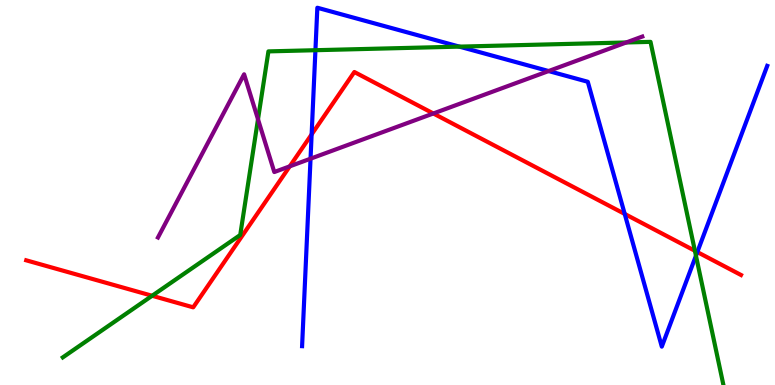[{'lines': ['blue', 'red'], 'intersections': [{'x': 4.02, 'y': 6.51}, {'x': 8.06, 'y': 4.44}, {'x': 9.0, 'y': 3.45}]}, {'lines': ['green', 'red'], 'intersections': [{'x': 1.96, 'y': 2.32}, {'x': 8.97, 'y': 3.49}]}, {'lines': ['purple', 'red'], 'intersections': [{'x': 3.74, 'y': 5.68}, {'x': 5.59, 'y': 7.05}]}, {'lines': ['blue', 'green'], 'intersections': [{'x': 4.07, 'y': 8.7}, {'x': 5.93, 'y': 8.79}, {'x': 8.98, 'y': 3.36}]}, {'lines': ['blue', 'purple'], 'intersections': [{'x': 4.01, 'y': 5.88}, {'x': 7.08, 'y': 8.15}]}, {'lines': ['green', 'purple'], 'intersections': [{'x': 3.33, 'y': 6.9}, {'x': 8.08, 'y': 8.9}]}]